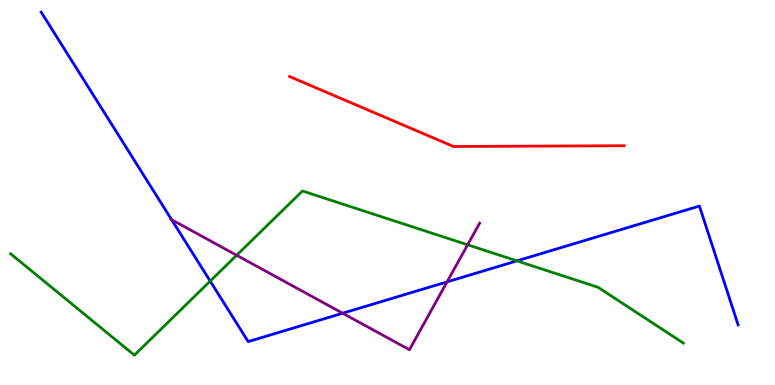[{'lines': ['blue', 'red'], 'intersections': []}, {'lines': ['green', 'red'], 'intersections': []}, {'lines': ['purple', 'red'], 'intersections': []}, {'lines': ['blue', 'green'], 'intersections': [{'x': 2.71, 'y': 2.7}, {'x': 6.67, 'y': 3.22}]}, {'lines': ['blue', 'purple'], 'intersections': [{'x': 2.21, 'y': 4.29}, {'x': 4.42, 'y': 1.86}, {'x': 5.77, 'y': 2.68}]}, {'lines': ['green', 'purple'], 'intersections': [{'x': 3.05, 'y': 3.37}, {'x': 6.03, 'y': 3.64}]}]